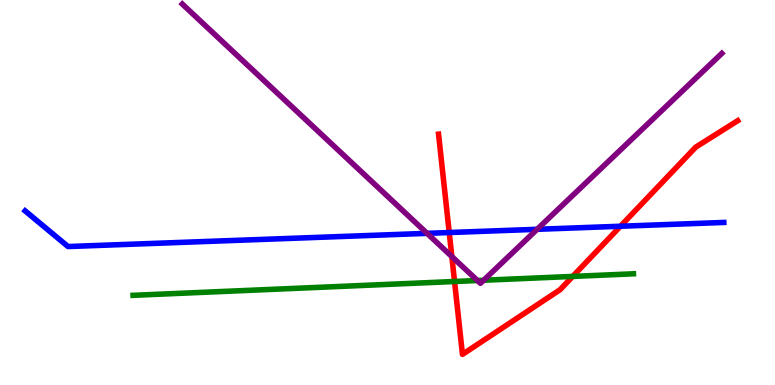[{'lines': ['blue', 'red'], 'intersections': [{'x': 5.8, 'y': 3.96}, {'x': 8.01, 'y': 4.12}]}, {'lines': ['green', 'red'], 'intersections': [{'x': 5.87, 'y': 2.69}, {'x': 7.39, 'y': 2.82}]}, {'lines': ['purple', 'red'], 'intersections': [{'x': 5.83, 'y': 3.34}]}, {'lines': ['blue', 'green'], 'intersections': []}, {'lines': ['blue', 'purple'], 'intersections': [{'x': 5.51, 'y': 3.94}, {'x': 6.93, 'y': 4.04}]}, {'lines': ['green', 'purple'], 'intersections': [{'x': 6.16, 'y': 2.71}, {'x': 6.24, 'y': 2.72}]}]